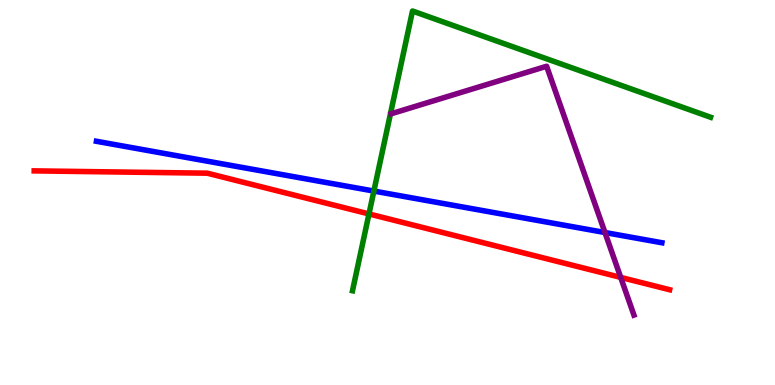[{'lines': ['blue', 'red'], 'intersections': []}, {'lines': ['green', 'red'], 'intersections': [{'x': 4.76, 'y': 4.44}]}, {'lines': ['purple', 'red'], 'intersections': [{'x': 8.01, 'y': 2.79}]}, {'lines': ['blue', 'green'], 'intersections': [{'x': 4.82, 'y': 5.04}]}, {'lines': ['blue', 'purple'], 'intersections': [{'x': 7.81, 'y': 3.96}]}, {'lines': ['green', 'purple'], 'intersections': []}]